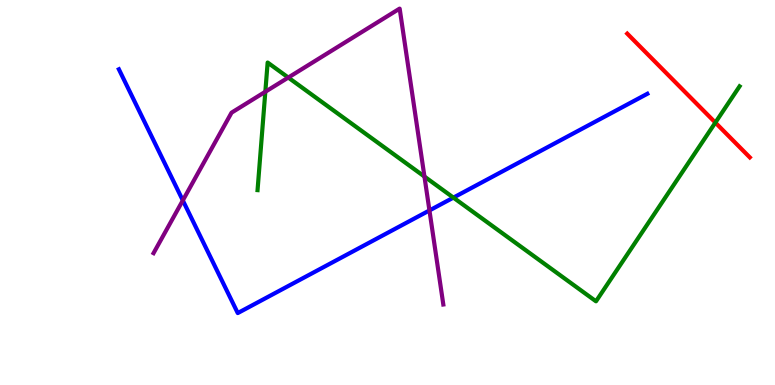[{'lines': ['blue', 'red'], 'intersections': []}, {'lines': ['green', 'red'], 'intersections': [{'x': 9.23, 'y': 6.82}]}, {'lines': ['purple', 'red'], 'intersections': []}, {'lines': ['blue', 'green'], 'intersections': [{'x': 5.85, 'y': 4.87}]}, {'lines': ['blue', 'purple'], 'intersections': [{'x': 2.36, 'y': 4.79}, {'x': 5.54, 'y': 4.53}]}, {'lines': ['green', 'purple'], 'intersections': [{'x': 3.42, 'y': 7.62}, {'x': 3.72, 'y': 7.99}, {'x': 5.48, 'y': 5.41}]}]